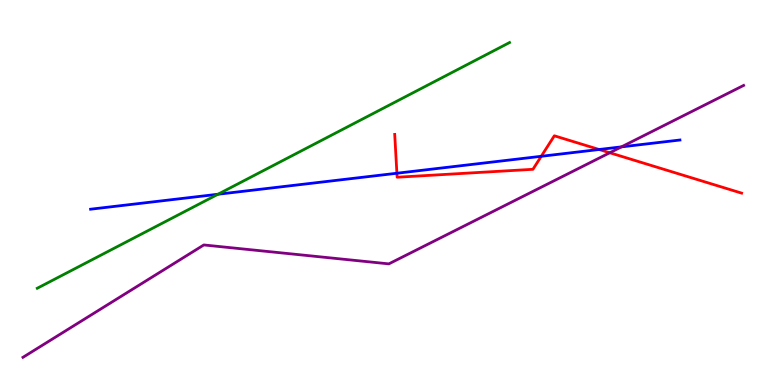[{'lines': ['blue', 'red'], 'intersections': [{'x': 5.12, 'y': 5.5}, {'x': 6.98, 'y': 5.94}, {'x': 7.73, 'y': 6.12}]}, {'lines': ['green', 'red'], 'intersections': []}, {'lines': ['purple', 'red'], 'intersections': [{'x': 7.87, 'y': 6.03}]}, {'lines': ['blue', 'green'], 'intersections': [{'x': 2.81, 'y': 4.95}]}, {'lines': ['blue', 'purple'], 'intersections': [{'x': 8.02, 'y': 6.19}]}, {'lines': ['green', 'purple'], 'intersections': []}]